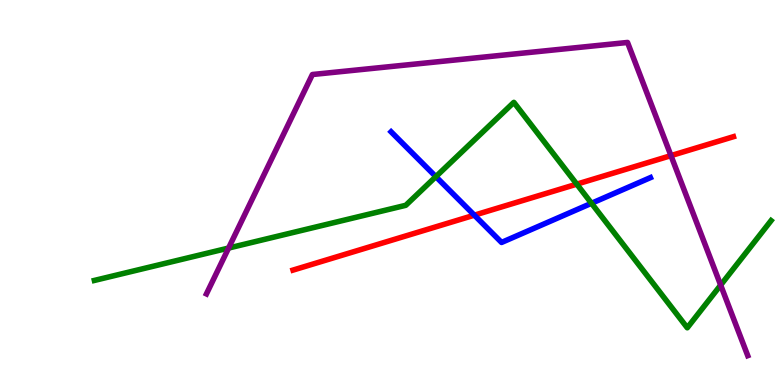[{'lines': ['blue', 'red'], 'intersections': [{'x': 6.12, 'y': 4.41}]}, {'lines': ['green', 'red'], 'intersections': [{'x': 7.44, 'y': 5.22}]}, {'lines': ['purple', 'red'], 'intersections': [{'x': 8.66, 'y': 5.96}]}, {'lines': ['blue', 'green'], 'intersections': [{'x': 5.62, 'y': 5.41}, {'x': 7.63, 'y': 4.72}]}, {'lines': ['blue', 'purple'], 'intersections': []}, {'lines': ['green', 'purple'], 'intersections': [{'x': 2.95, 'y': 3.56}, {'x': 9.3, 'y': 2.59}]}]